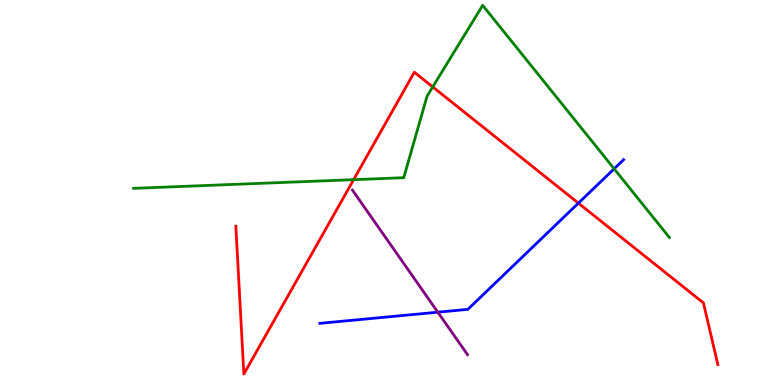[{'lines': ['blue', 'red'], 'intersections': [{'x': 7.46, 'y': 4.72}]}, {'lines': ['green', 'red'], 'intersections': [{'x': 4.56, 'y': 5.33}, {'x': 5.58, 'y': 7.74}]}, {'lines': ['purple', 'red'], 'intersections': []}, {'lines': ['blue', 'green'], 'intersections': [{'x': 7.92, 'y': 5.62}]}, {'lines': ['blue', 'purple'], 'intersections': [{'x': 5.65, 'y': 1.89}]}, {'lines': ['green', 'purple'], 'intersections': []}]